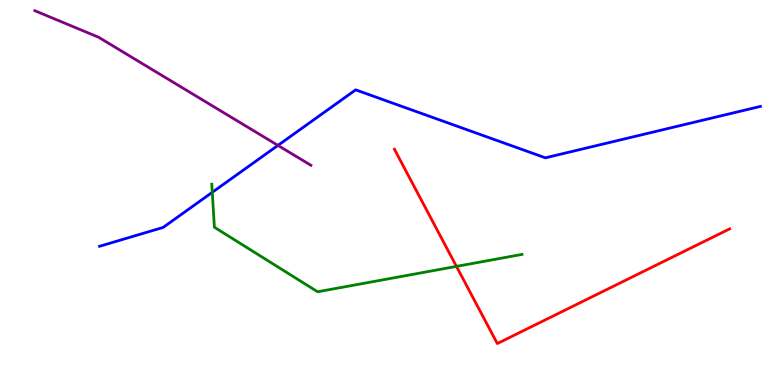[{'lines': ['blue', 'red'], 'intersections': []}, {'lines': ['green', 'red'], 'intersections': [{'x': 5.89, 'y': 3.08}]}, {'lines': ['purple', 'red'], 'intersections': []}, {'lines': ['blue', 'green'], 'intersections': [{'x': 2.74, 'y': 5.0}]}, {'lines': ['blue', 'purple'], 'intersections': [{'x': 3.59, 'y': 6.22}]}, {'lines': ['green', 'purple'], 'intersections': []}]